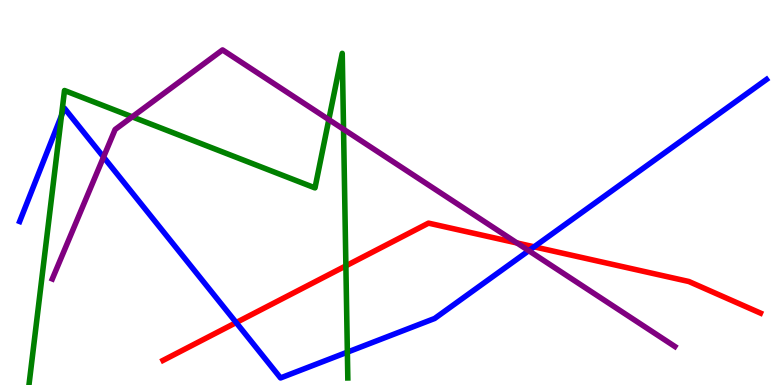[{'lines': ['blue', 'red'], 'intersections': [{'x': 3.05, 'y': 1.62}, {'x': 6.89, 'y': 3.59}]}, {'lines': ['green', 'red'], 'intersections': [{'x': 4.46, 'y': 3.09}]}, {'lines': ['purple', 'red'], 'intersections': [{'x': 6.67, 'y': 3.69}]}, {'lines': ['blue', 'green'], 'intersections': [{'x': 0.793, 'y': 7.0}, {'x': 4.48, 'y': 0.853}]}, {'lines': ['blue', 'purple'], 'intersections': [{'x': 1.34, 'y': 5.92}, {'x': 6.82, 'y': 3.49}]}, {'lines': ['green', 'purple'], 'intersections': [{'x': 1.71, 'y': 6.97}, {'x': 4.24, 'y': 6.89}, {'x': 4.43, 'y': 6.64}]}]